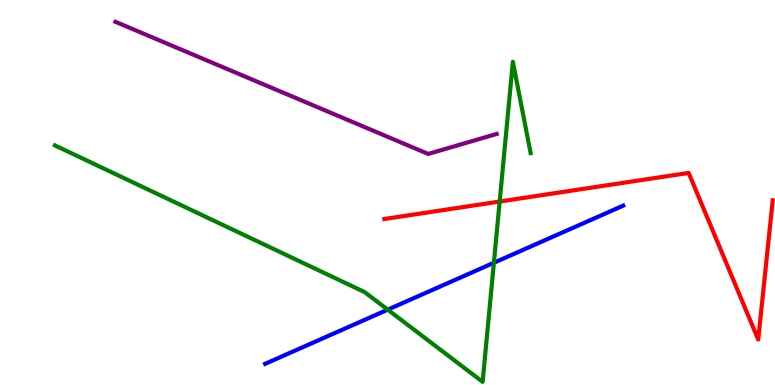[{'lines': ['blue', 'red'], 'intersections': []}, {'lines': ['green', 'red'], 'intersections': [{'x': 6.45, 'y': 4.77}]}, {'lines': ['purple', 'red'], 'intersections': []}, {'lines': ['blue', 'green'], 'intersections': [{'x': 5.0, 'y': 1.96}, {'x': 6.37, 'y': 3.17}]}, {'lines': ['blue', 'purple'], 'intersections': []}, {'lines': ['green', 'purple'], 'intersections': []}]